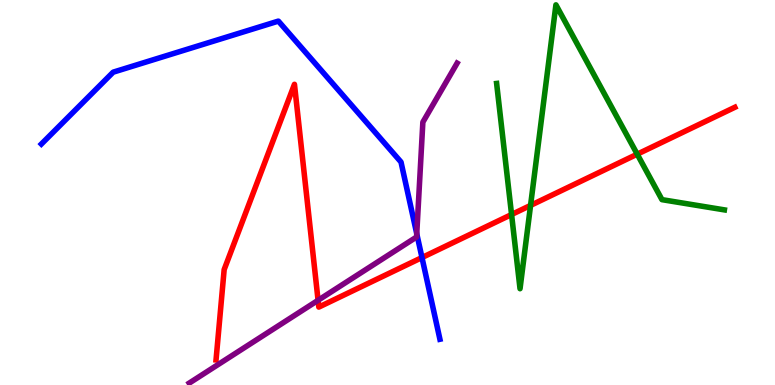[{'lines': ['blue', 'red'], 'intersections': [{'x': 5.44, 'y': 3.31}]}, {'lines': ['green', 'red'], 'intersections': [{'x': 6.6, 'y': 4.43}, {'x': 6.85, 'y': 4.66}, {'x': 8.22, 'y': 6.0}]}, {'lines': ['purple', 'red'], 'intersections': [{'x': 4.1, 'y': 2.2}]}, {'lines': ['blue', 'green'], 'intersections': []}, {'lines': ['blue', 'purple'], 'intersections': [{'x': 5.38, 'y': 3.93}]}, {'lines': ['green', 'purple'], 'intersections': []}]